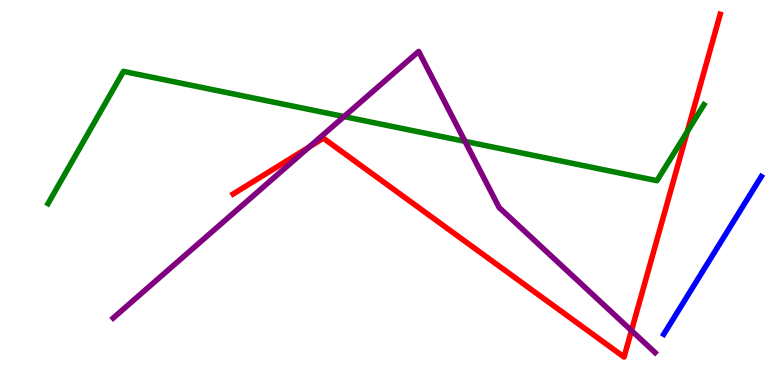[{'lines': ['blue', 'red'], 'intersections': []}, {'lines': ['green', 'red'], 'intersections': [{'x': 8.87, 'y': 6.58}]}, {'lines': ['purple', 'red'], 'intersections': [{'x': 3.99, 'y': 6.18}, {'x': 8.15, 'y': 1.41}]}, {'lines': ['blue', 'green'], 'intersections': []}, {'lines': ['blue', 'purple'], 'intersections': []}, {'lines': ['green', 'purple'], 'intersections': [{'x': 4.44, 'y': 6.97}, {'x': 6.0, 'y': 6.33}]}]